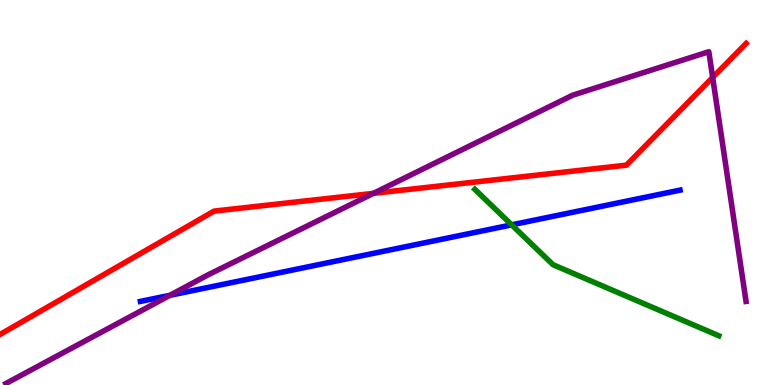[{'lines': ['blue', 'red'], 'intersections': []}, {'lines': ['green', 'red'], 'intersections': []}, {'lines': ['purple', 'red'], 'intersections': [{'x': 4.82, 'y': 4.98}, {'x': 9.2, 'y': 7.99}]}, {'lines': ['blue', 'green'], 'intersections': [{'x': 6.6, 'y': 4.16}]}, {'lines': ['blue', 'purple'], 'intersections': [{'x': 2.19, 'y': 2.33}]}, {'lines': ['green', 'purple'], 'intersections': []}]